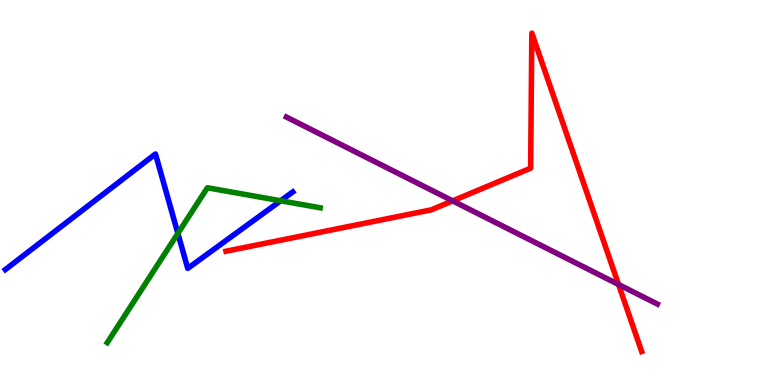[{'lines': ['blue', 'red'], 'intersections': []}, {'lines': ['green', 'red'], 'intersections': []}, {'lines': ['purple', 'red'], 'intersections': [{'x': 5.84, 'y': 4.78}, {'x': 7.98, 'y': 2.61}]}, {'lines': ['blue', 'green'], 'intersections': [{'x': 2.3, 'y': 3.94}, {'x': 3.62, 'y': 4.79}]}, {'lines': ['blue', 'purple'], 'intersections': []}, {'lines': ['green', 'purple'], 'intersections': []}]